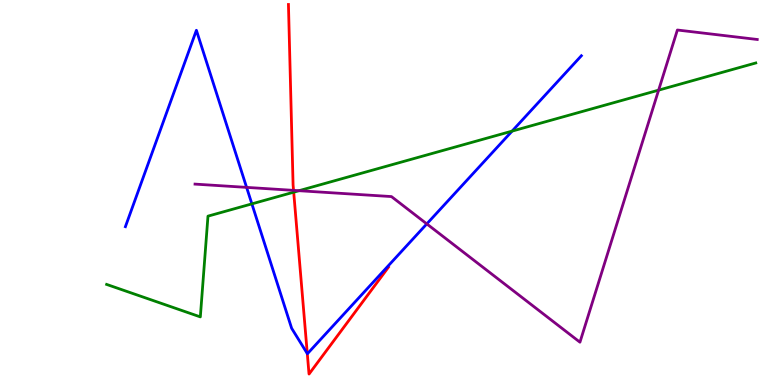[{'lines': ['blue', 'red'], 'intersections': [{'x': 3.97, 'y': 0.817}]}, {'lines': ['green', 'red'], 'intersections': [{'x': 3.79, 'y': 5.01}]}, {'lines': ['purple', 'red'], 'intersections': [{'x': 3.79, 'y': 5.06}]}, {'lines': ['blue', 'green'], 'intersections': [{'x': 3.25, 'y': 4.7}, {'x': 6.61, 'y': 6.59}]}, {'lines': ['blue', 'purple'], 'intersections': [{'x': 3.18, 'y': 5.13}, {'x': 5.51, 'y': 4.18}]}, {'lines': ['green', 'purple'], 'intersections': [{'x': 3.86, 'y': 5.05}, {'x': 8.5, 'y': 7.66}]}]